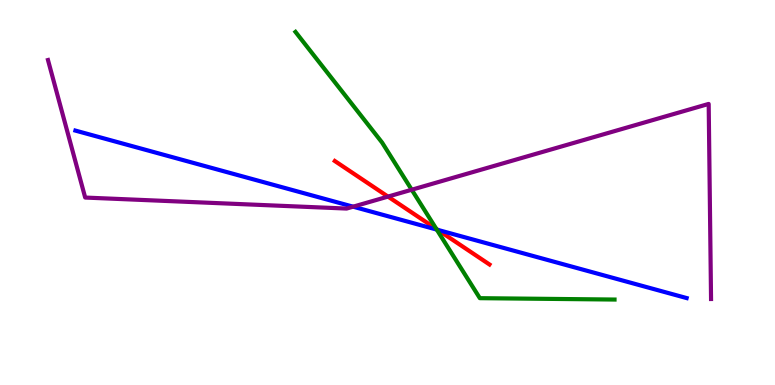[{'lines': ['blue', 'red'], 'intersections': [{'x': 5.65, 'y': 4.03}]}, {'lines': ['green', 'red'], 'intersections': [{'x': 5.63, 'y': 4.05}]}, {'lines': ['purple', 'red'], 'intersections': [{'x': 5.01, 'y': 4.89}]}, {'lines': ['blue', 'green'], 'intersections': [{'x': 5.64, 'y': 4.04}]}, {'lines': ['blue', 'purple'], 'intersections': [{'x': 4.56, 'y': 4.63}]}, {'lines': ['green', 'purple'], 'intersections': [{'x': 5.31, 'y': 5.07}]}]